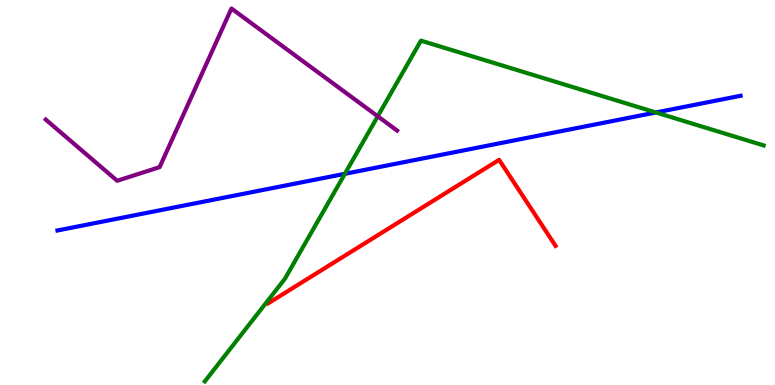[{'lines': ['blue', 'red'], 'intersections': []}, {'lines': ['green', 'red'], 'intersections': []}, {'lines': ['purple', 'red'], 'intersections': []}, {'lines': ['blue', 'green'], 'intersections': [{'x': 4.45, 'y': 5.49}, {'x': 8.46, 'y': 7.08}]}, {'lines': ['blue', 'purple'], 'intersections': []}, {'lines': ['green', 'purple'], 'intersections': [{'x': 4.87, 'y': 6.98}]}]